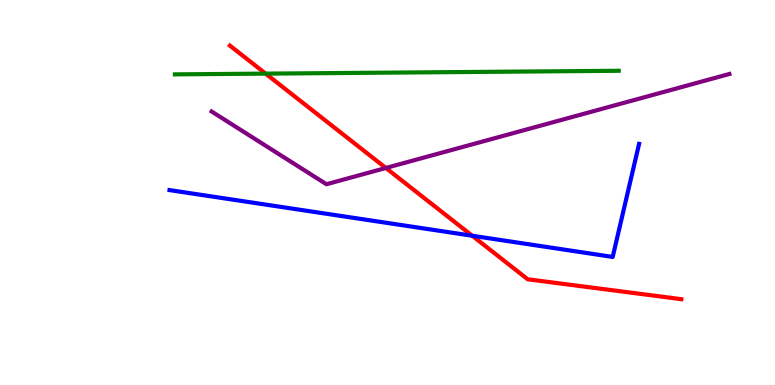[{'lines': ['blue', 'red'], 'intersections': [{'x': 6.09, 'y': 3.88}]}, {'lines': ['green', 'red'], 'intersections': [{'x': 3.43, 'y': 8.09}]}, {'lines': ['purple', 'red'], 'intersections': [{'x': 4.98, 'y': 5.64}]}, {'lines': ['blue', 'green'], 'intersections': []}, {'lines': ['blue', 'purple'], 'intersections': []}, {'lines': ['green', 'purple'], 'intersections': []}]